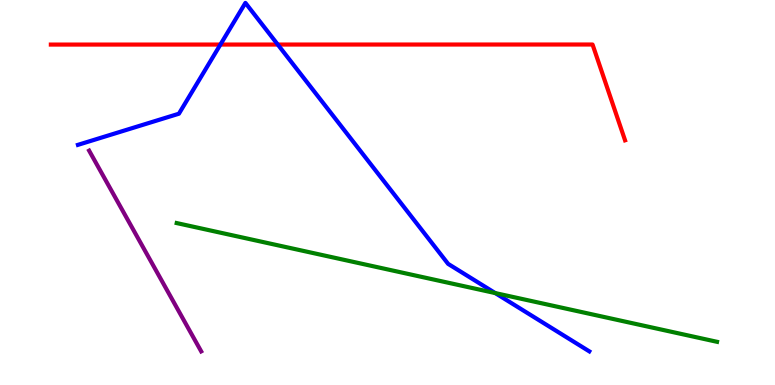[{'lines': ['blue', 'red'], 'intersections': [{'x': 2.84, 'y': 8.84}, {'x': 3.58, 'y': 8.84}]}, {'lines': ['green', 'red'], 'intersections': []}, {'lines': ['purple', 'red'], 'intersections': []}, {'lines': ['blue', 'green'], 'intersections': [{'x': 6.39, 'y': 2.39}]}, {'lines': ['blue', 'purple'], 'intersections': []}, {'lines': ['green', 'purple'], 'intersections': []}]